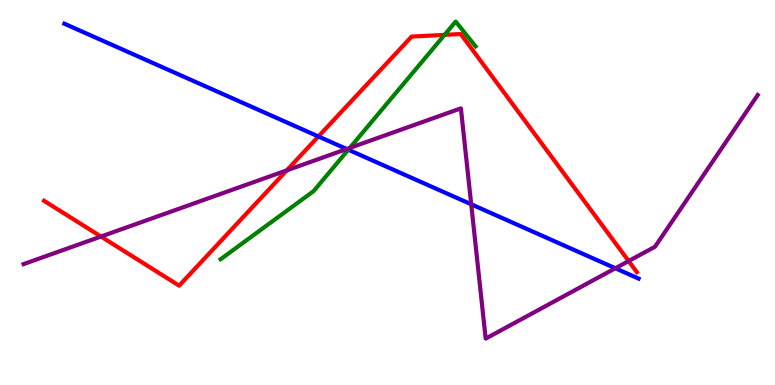[{'lines': ['blue', 'red'], 'intersections': [{'x': 4.11, 'y': 6.46}]}, {'lines': ['green', 'red'], 'intersections': [{'x': 5.74, 'y': 9.09}]}, {'lines': ['purple', 'red'], 'intersections': [{'x': 1.3, 'y': 3.86}, {'x': 3.7, 'y': 5.57}, {'x': 8.11, 'y': 3.22}]}, {'lines': ['blue', 'green'], 'intersections': [{'x': 4.49, 'y': 6.11}]}, {'lines': ['blue', 'purple'], 'intersections': [{'x': 4.47, 'y': 6.13}, {'x': 6.08, 'y': 4.69}, {'x': 7.94, 'y': 3.03}]}, {'lines': ['green', 'purple'], 'intersections': [{'x': 4.51, 'y': 6.16}]}]